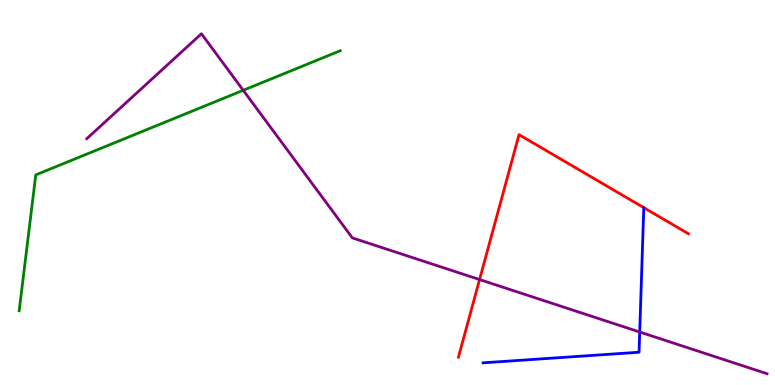[{'lines': ['blue', 'red'], 'intersections': []}, {'lines': ['green', 'red'], 'intersections': []}, {'lines': ['purple', 'red'], 'intersections': [{'x': 6.19, 'y': 2.74}]}, {'lines': ['blue', 'green'], 'intersections': []}, {'lines': ['blue', 'purple'], 'intersections': [{'x': 8.25, 'y': 1.38}]}, {'lines': ['green', 'purple'], 'intersections': [{'x': 3.14, 'y': 7.65}]}]